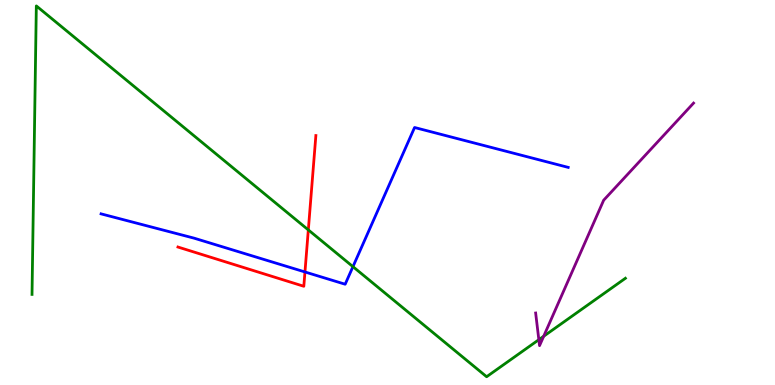[{'lines': ['blue', 'red'], 'intersections': [{'x': 3.93, 'y': 2.94}]}, {'lines': ['green', 'red'], 'intersections': [{'x': 3.98, 'y': 4.03}]}, {'lines': ['purple', 'red'], 'intersections': []}, {'lines': ['blue', 'green'], 'intersections': [{'x': 4.55, 'y': 3.07}]}, {'lines': ['blue', 'purple'], 'intersections': []}, {'lines': ['green', 'purple'], 'intersections': [{'x': 6.95, 'y': 1.18}, {'x': 7.02, 'y': 1.27}]}]